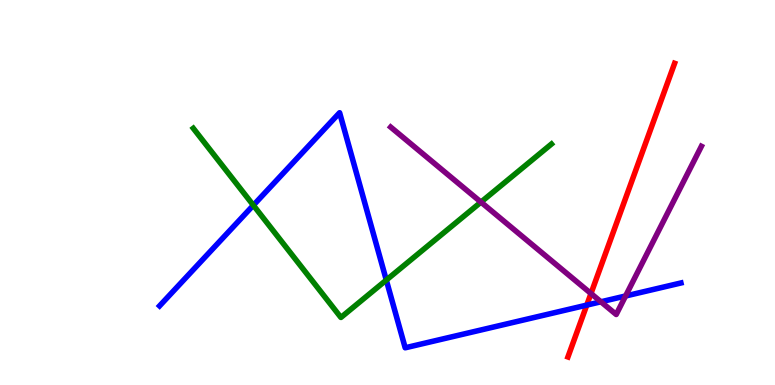[{'lines': ['blue', 'red'], 'intersections': [{'x': 7.57, 'y': 2.08}]}, {'lines': ['green', 'red'], 'intersections': []}, {'lines': ['purple', 'red'], 'intersections': [{'x': 7.63, 'y': 2.38}]}, {'lines': ['blue', 'green'], 'intersections': [{'x': 3.27, 'y': 4.67}, {'x': 4.98, 'y': 2.73}]}, {'lines': ['blue', 'purple'], 'intersections': [{'x': 7.75, 'y': 2.16}, {'x': 8.07, 'y': 2.31}]}, {'lines': ['green', 'purple'], 'intersections': [{'x': 6.21, 'y': 4.75}]}]